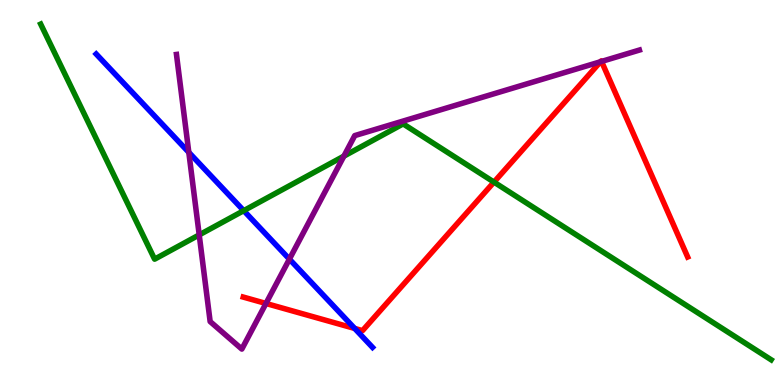[{'lines': ['blue', 'red'], 'intersections': [{'x': 4.58, 'y': 1.47}]}, {'lines': ['green', 'red'], 'intersections': [{'x': 6.37, 'y': 5.27}]}, {'lines': ['purple', 'red'], 'intersections': [{'x': 3.43, 'y': 2.12}, {'x': 7.75, 'y': 8.4}, {'x': 7.76, 'y': 8.4}]}, {'lines': ['blue', 'green'], 'intersections': [{'x': 3.14, 'y': 4.53}]}, {'lines': ['blue', 'purple'], 'intersections': [{'x': 2.44, 'y': 6.04}, {'x': 3.73, 'y': 3.27}]}, {'lines': ['green', 'purple'], 'intersections': [{'x': 2.57, 'y': 3.9}, {'x': 4.44, 'y': 5.94}]}]